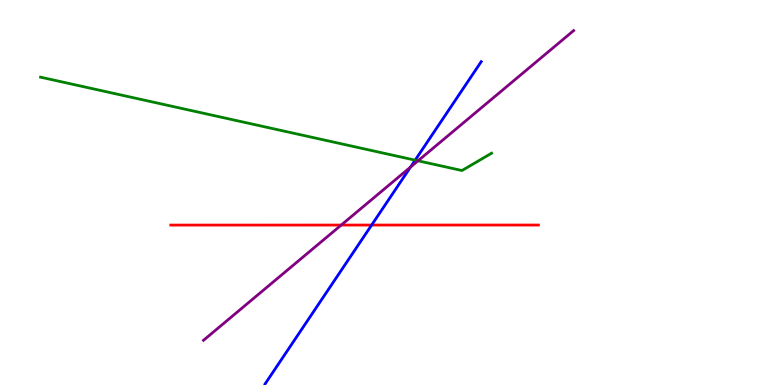[{'lines': ['blue', 'red'], 'intersections': [{'x': 4.8, 'y': 4.15}]}, {'lines': ['green', 'red'], 'intersections': []}, {'lines': ['purple', 'red'], 'intersections': [{'x': 4.4, 'y': 4.15}]}, {'lines': ['blue', 'green'], 'intersections': [{'x': 5.36, 'y': 5.84}]}, {'lines': ['blue', 'purple'], 'intersections': [{'x': 5.3, 'y': 5.66}]}, {'lines': ['green', 'purple'], 'intersections': [{'x': 5.39, 'y': 5.82}]}]